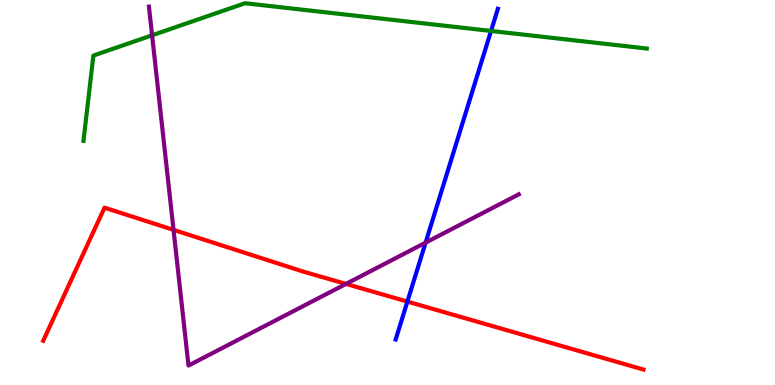[{'lines': ['blue', 'red'], 'intersections': [{'x': 5.26, 'y': 2.17}]}, {'lines': ['green', 'red'], 'intersections': []}, {'lines': ['purple', 'red'], 'intersections': [{'x': 2.24, 'y': 4.03}, {'x': 4.46, 'y': 2.63}]}, {'lines': ['blue', 'green'], 'intersections': [{'x': 6.34, 'y': 9.2}]}, {'lines': ['blue', 'purple'], 'intersections': [{'x': 5.49, 'y': 3.7}]}, {'lines': ['green', 'purple'], 'intersections': [{'x': 1.96, 'y': 9.08}]}]